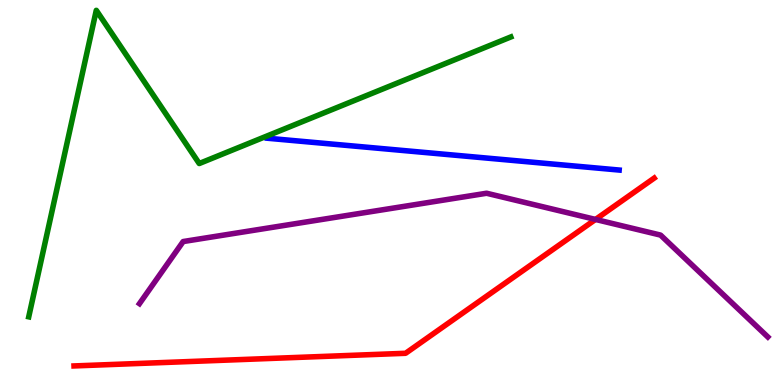[{'lines': ['blue', 'red'], 'intersections': []}, {'lines': ['green', 'red'], 'intersections': []}, {'lines': ['purple', 'red'], 'intersections': [{'x': 7.68, 'y': 4.3}]}, {'lines': ['blue', 'green'], 'intersections': []}, {'lines': ['blue', 'purple'], 'intersections': []}, {'lines': ['green', 'purple'], 'intersections': []}]